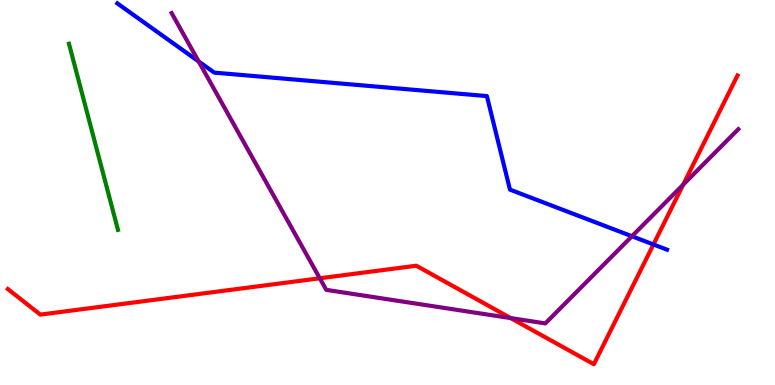[{'lines': ['blue', 'red'], 'intersections': [{'x': 8.43, 'y': 3.65}]}, {'lines': ['green', 'red'], 'intersections': []}, {'lines': ['purple', 'red'], 'intersections': [{'x': 4.13, 'y': 2.77}, {'x': 6.59, 'y': 1.74}, {'x': 8.82, 'y': 5.2}]}, {'lines': ['blue', 'green'], 'intersections': []}, {'lines': ['blue', 'purple'], 'intersections': [{'x': 2.56, 'y': 8.4}, {'x': 8.15, 'y': 3.86}]}, {'lines': ['green', 'purple'], 'intersections': []}]